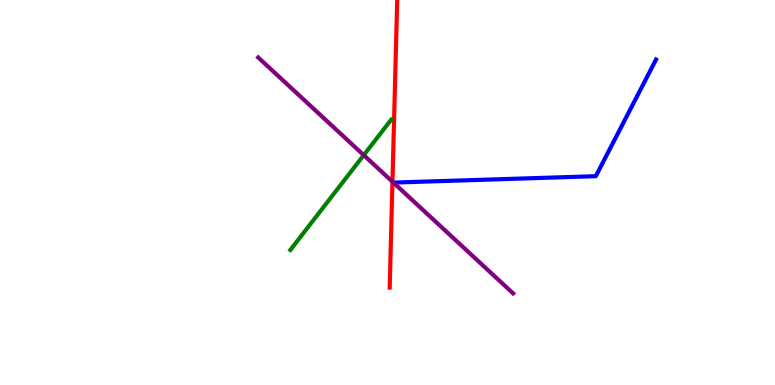[{'lines': ['blue', 'red'], 'intersections': []}, {'lines': ['green', 'red'], 'intersections': []}, {'lines': ['purple', 'red'], 'intersections': [{'x': 5.06, 'y': 5.28}]}, {'lines': ['blue', 'green'], 'intersections': []}, {'lines': ['blue', 'purple'], 'intersections': []}, {'lines': ['green', 'purple'], 'intersections': [{'x': 4.69, 'y': 5.97}]}]